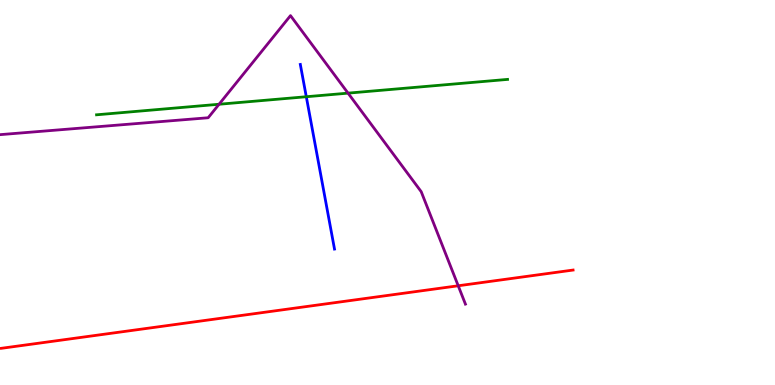[{'lines': ['blue', 'red'], 'intersections': []}, {'lines': ['green', 'red'], 'intersections': []}, {'lines': ['purple', 'red'], 'intersections': [{'x': 5.91, 'y': 2.58}]}, {'lines': ['blue', 'green'], 'intersections': [{'x': 3.95, 'y': 7.49}]}, {'lines': ['blue', 'purple'], 'intersections': []}, {'lines': ['green', 'purple'], 'intersections': [{'x': 2.83, 'y': 7.29}, {'x': 4.49, 'y': 7.58}]}]